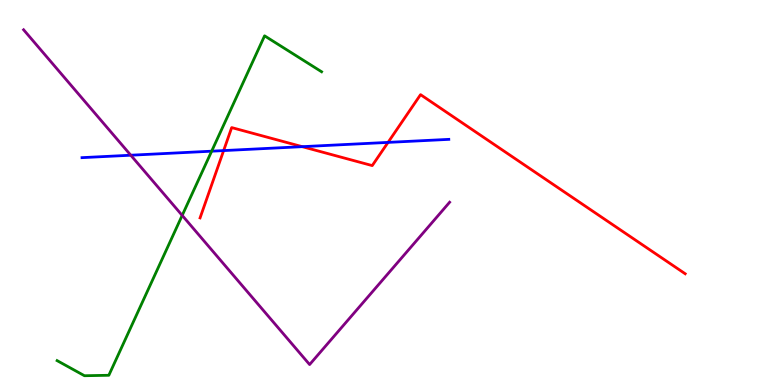[{'lines': ['blue', 'red'], 'intersections': [{'x': 2.89, 'y': 6.09}, {'x': 3.9, 'y': 6.19}, {'x': 5.01, 'y': 6.3}]}, {'lines': ['green', 'red'], 'intersections': []}, {'lines': ['purple', 'red'], 'intersections': []}, {'lines': ['blue', 'green'], 'intersections': [{'x': 2.73, 'y': 6.07}]}, {'lines': ['blue', 'purple'], 'intersections': [{'x': 1.69, 'y': 5.97}]}, {'lines': ['green', 'purple'], 'intersections': [{'x': 2.35, 'y': 4.41}]}]